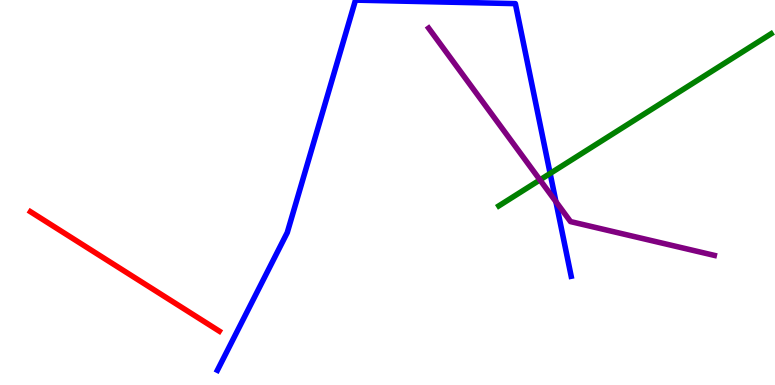[{'lines': ['blue', 'red'], 'intersections': []}, {'lines': ['green', 'red'], 'intersections': []}, {'lines': ['purple', 'red'], 'intersections': []}, {'lines': ['blue', 'green'], 'intersections': [{'x': 7.1, 'y': 5.49}]}, {'lines': ['blue', 'purple'], 'intersections': [{'x': 7.17, 'y': 4.76}]}, {'lines': ['green', 'purple'], 'intersections': [{'x': 6.97, 'y': 5.33}]}]